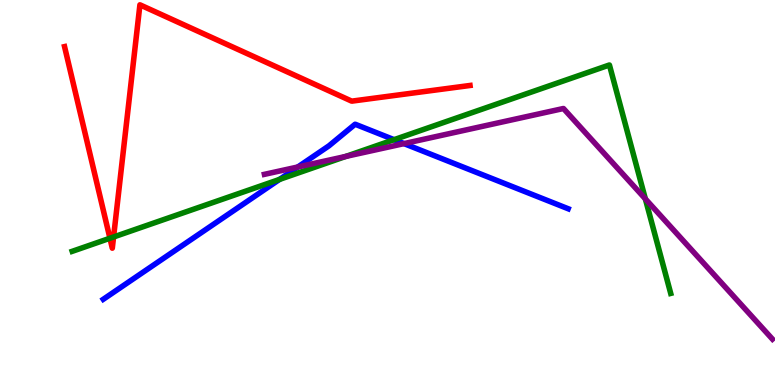[{'lines': ['blue', 'red'], 'intersections': []}, {'lines': ['green', 'red'], 'intersections': [{'x': 1.42, 'y': 3.81}, {'x': 1.47, 'y': 3.84}]}, {'lines': ['purple', 'red'], 'intersections': []}, {'lines': ['blue', 'green'], 'intersections': [{'x': 3.61, 'y': 5.34}, {'x': 5.08, 'y': 6.37}]}, {'lines': ['blue', 'purple'], 'intersections': [{'x': 3.84, 'y': 5.66}, {'x': 5.21, 'y': 6.27}]}, {'lines': ['green', 'purple'], 'intersections': [{'x': 4.46, 'y': 5.94}, {'x': 8.33, 'y': 4.83}]}]